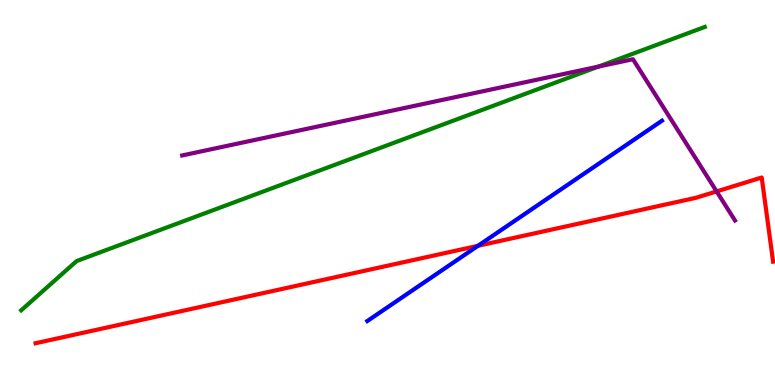[{'lines': ['blue', 'red'], 'intersections': [{'x': 6.17, 'y': 3.62}]}, {'lines': ['green', 'red'], 'intersections': []}, {'lines': ['purple', 'red'], 'intersections': [{'x': 9.25, 'y': 5.03}]}, {'lines': ['blue', 'green'], 'intersections': []}, {'lines': ['blue', 'purple'], 'intersections': []}, {'lines': ['green', 'purple'], 'intersections': [{'x': 7.72, 'y': 8.27}]}]